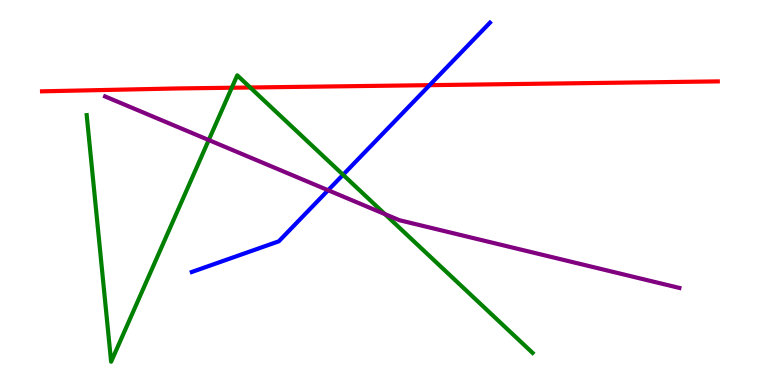[{'lines': ['blue', 'red'], 'intersections': [{'x': 5.54, 'y': 7.79}]}, {'lines': ['green', 'red'], 'intersections': [{'x': 2.99, 'y': 7.72}, {'x': 3.23, 'y': 7.73}]}, {'lines': ['purple', 'red'], 'intersections': []}, {'lines': ['blue', 'green'], 'intersections': [{'x': 4.43, 'y': 5.46}]}, {'lines': ['blue', 'purple'], 'intersections': [{'x': 4.23, 'y': 5.06}]}, {'lines': ['green', 'purple'], 'intersections': [{'x': 2.69, 'y': 6.36}, {'x': 4.97, 'y': 4.44}]}]